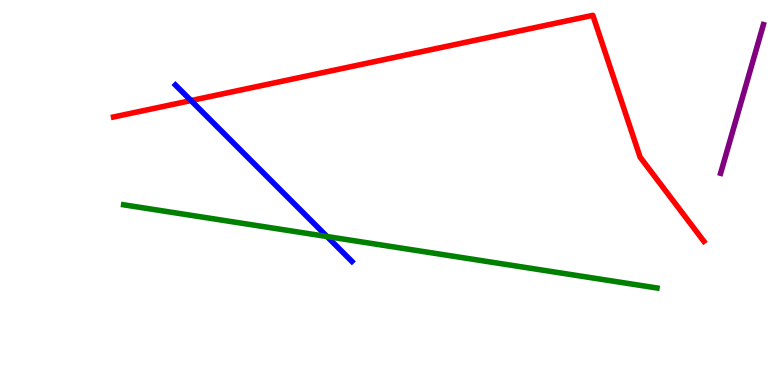[{'lines': ['blue', 'red'], 'intersections': [{'x': 2.46, 'y': 7.39}]}, {'lines': ['green', 'red'], 'intersections': []}, {'lines': ['purple', 'red'], 'intersections': []}, {'lines': ['blue', 'green'], 'intersections': [{'x': 4.22, 'y': 3.86}]}, {'lines': ['blue', 'purple'], 'intersections': []}, {'lines': ['green', 'purple'], 'intersections': []}]